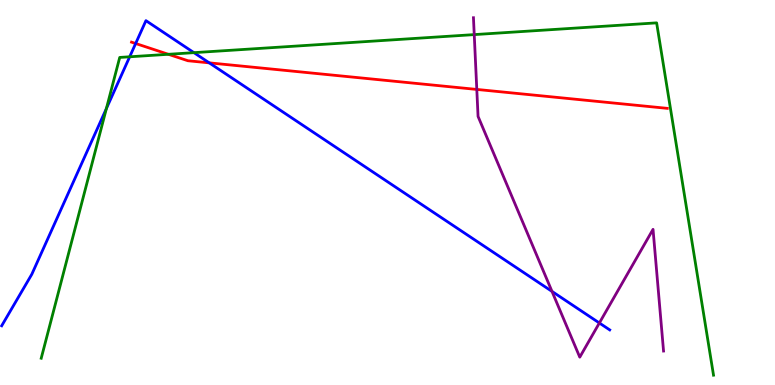[{'lines': ['blue', 'red'], 'intersections': [{'x': 1.75, 'y': 8.87}, {'x': 2.7, 'y': 8.37}]}, {'lines': ['green', 'red'], 'intersections': [{'x': 2.17, 'y': 8.59}]}, {'lines': ['purple', 'red'], 'intersections': [{'x': 6.15, 'y': 7.68}]}, {'lines': ['blue', 'green'], 'intersections': [{'x': 1.37, 'y': 7.18}, {'x': 1.67, 'y': 8.53}, {'x': 2.5, 'y': 8.63}]}, {'lines': ['blue', 'purple'], 'intersections': [{'x': 7.12, 'y': 2.43}, {'x': 7.73, 'y': 1.61}]}, {'lines': ['green', 'purple'], 'intersections': [{'x': 6.12, 'y': 9.1}]}]